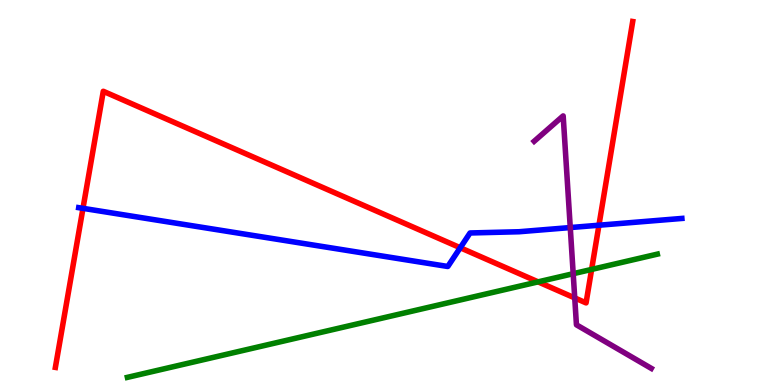[{'lines': ['blue', 'red'], 'intersections': [{'x': 1.07, 'y': 4.59}, {'x': 5.94, 'y': 3.57}, {'x': 7.73, 'y': 4.15}]}, {'lines': ['green', 'red'], 'intersections': [{'x': 6.94, 'y': 2.68}, {'x': 7.63, 'y': 3.0}]}, {'lines': ['purple', 'red'], 'intersections': [{'x': 7.42, 'y': 2.26}]}, {'lines': ['blue', 'green'], 'intersections': []}, {'lines': ['blue', 'purple'], 'intersections': [{'x': 7.36, 'y': 4.09}]}, {'lines': ['green', 'purple'], 'intersections': [{'x': 7.4, 'y': 2.89}]}]